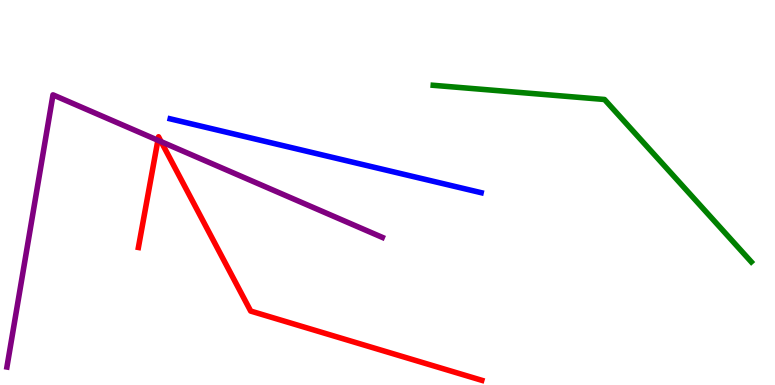[{'lines': ['blue', 'red'], 'intersections': []}, {'lines': ['green', 'red'], 'intersections': []}, {'lines': ['purple', 'red'], 'intersections': [{'x': 2.04, 'y': 6.36}, {'x': 2.08, 'y': 6.32}]}, {'lines': ['blue', 'green'], 'intersections': []}, {'lines': ['blue', 'purple'], 'intersections': []}, {'lines': ['green', 'purple'], 'intersections': []}]